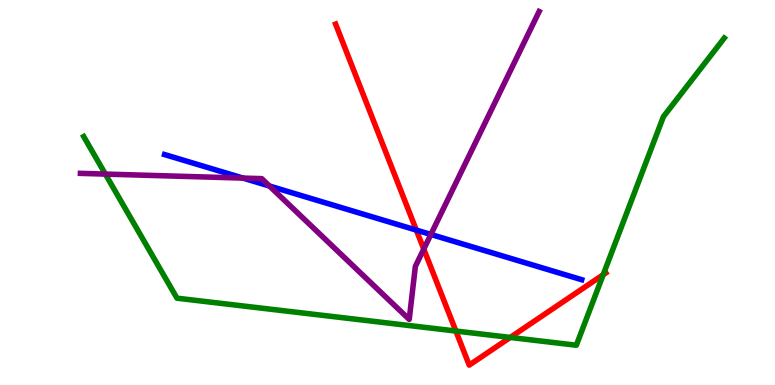[{'lines': ['blue', 'red'], 'intersections': [{'x': 5.37, 'y': 4.02}]}, {'lines': ['green', 'red'], 'intersections': [{'x': 5.88, 'y': 1.4}, {'x': 6.58, 'y': 1.24}, {'x': 7.78, 'y': 2.86}]}, {'lines': ['purple', 'red'], 'intersections': [{'x': 5.47, 'y': 3.53}]}, {'lines': ['blue', 'green'], 'intersections': []}, {'lines': ['blue', 'purple'], 'intersections': [{'x': 3.14, 'y': 5.37}, {'x': 3.48, 'y': 5.17}, {'x': 5.56, 'y': 3.91}]}, {'lines': ['green', 'purple'], 'intersections': [{'x': 1.36, 'y': 5.48}]}]